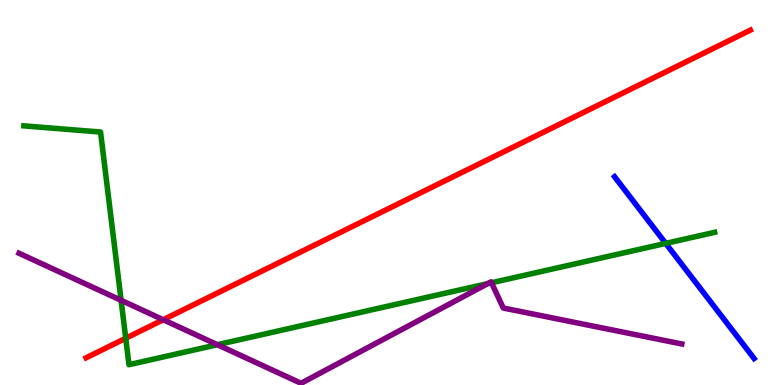[{'lines': ['blue', 'red'], 'intersections': []}, {'lines': ['green', 'red'], 'intersections': [{'x': 1.62, 'y': 1.21}]}, {'lines': ['purple', 'red'], 'intersections': [{'x': 2.11, 'y': 1.69}]}, {'lines': ['blue', 'green'], 'intersections': [{'x': 8.59, 'y': 3.68}]}, {'lines': ['blue', 'purple'], 'intersections': []}, {'lines': ['green', 'purple'], 'intersections': [{'x': 1.56, 'y': 2.2}, {'x': 2.81, 'y': 1.05}, {'x': 6.29, 'y': 2.63}, {'x': 6.34, 'y': 2.66}]}]